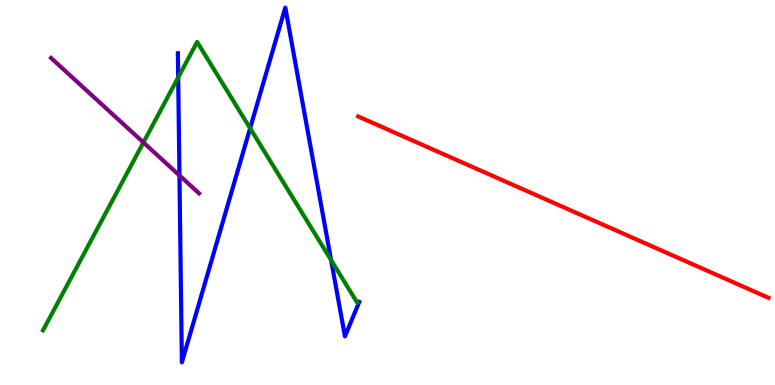[{'lines': ['blue', 'red'], 'intersections': []}, {'lines': ['green', 'red'], 'intersections': []}, {'lines': ['purple', 'red'], 'intersections': []}, {'lines': ['blue', 'green'], 'intersections': [{'x': 2.3, 'y': 7.99}, {'x': 3.23, 'y': 6.67}, {'x': 4.27, 'y': 3.24}]}, {'lines': ['blue', 'purple'], 'intersections': [{'x': 2.32, 'y': 5.44}]}, {'lines': ['green', 'purple'], 'intersections': [{'x': 1.85, 'y': 6.3}]}]